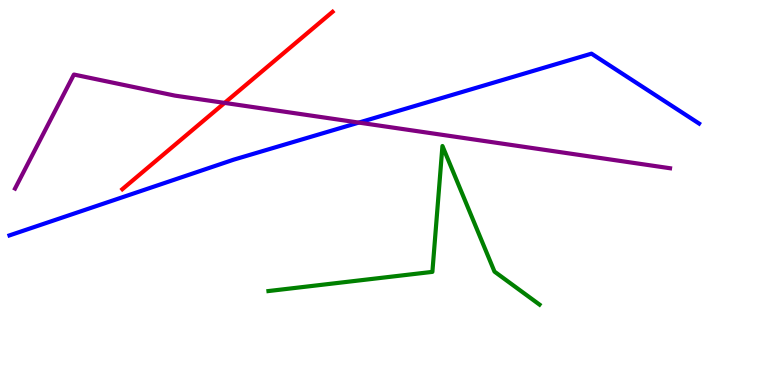[{'lines': ['blue', 'red'], 'intersections': []}, {'lines': ['green', 'red'], 'intersections': []}, {'lines': ['purple', 'red'], 'intersections': [{'x': 2.9, 'y': 7.33}]}, {'lines': ['blue', 'green'], 'intersections': []}, {'lines': ['blue', 'purple'], 'intersections': [{'x': 4.63, 'y': 6.82}]}, {'lines': ['green', 'purple'], 'intersections': []}]